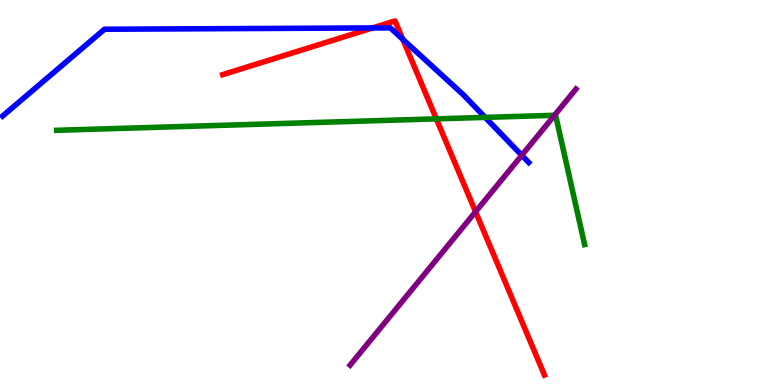[{'lines': ['blue', 'red'], 'intersections': [{'x': 4.81, 'y': 9.27}, {'x': 5.2, 'y': 8.98}]}, {'lines': ['green', 'red'], 'intersections': [{'x': 5.63, 'y': 6.91}]}, {'lines': ['purple', 'red'], 'intersections': [{'x': 6.14, 'y': 4.5}]}, {'lines': ['blue', 'green'], 'intersections': [{'x': 6.26, 'y': 6.95}]}, {'lines': ['blue', 'purple'], 'intersections': [{'x': 6.73, 'y': 5.97}]}, {'lines': ['green', 'purple'], 'intersections': [{'x': 7.15, 'y': 7.01}]}]